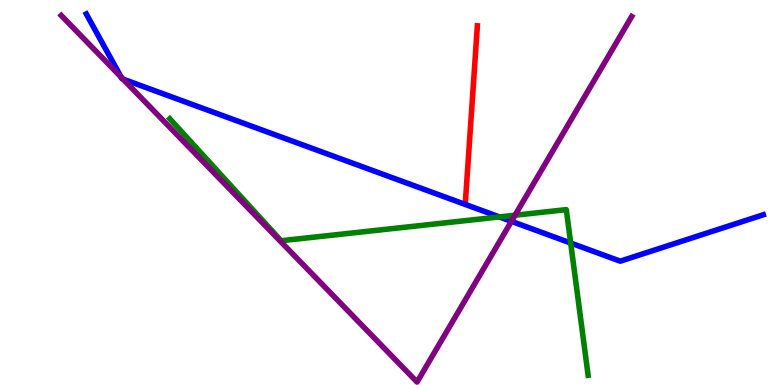[{'lines': ['blue', 'red'], 'intersections': []}, {'lines': ['green', 'red'], 'intersections': []}, {'lines': ['purple', 'red'], 'intersections': []}, {'lines': ['blue', 'green'], 'intersections': [{'x': 6.44, 'y': 4.37}, {'x': 7.36, 'y': 3.69}]}, {'lines': ['blue', 'purple'], 'intersections': [{'x': 1.56, 'y': 7.99}, {'x': 1.59, 'y': 7.95}, {'x': 6.6, 'y': 4.25}]}, {'lines': ['green', 'purple'], 'intersections': [{'x': 6.65, 'y': 4.41}]}]